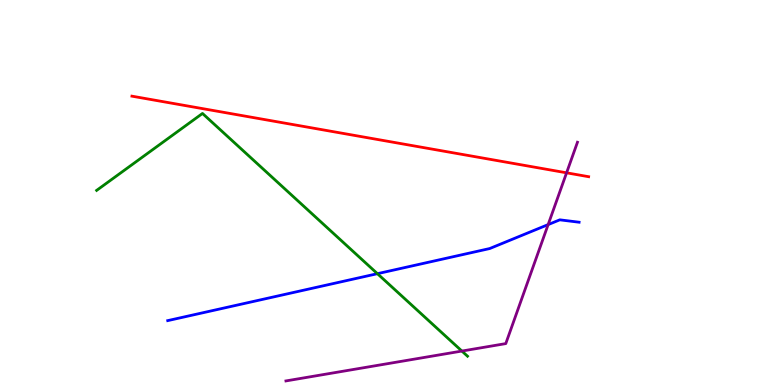[{'lines': ['blue', 'red'], 'intersections': []}, {'lines': ['green', 'red'], 'intersections': []}, {'lines': ['purple', 'red'], 'intersections': [{'x': 7.31, 'y': 5.51}]}, {'lines': ['blue', 'green'], 'intersections': [{'x': 4.87, 'y': 2.89}]}, {'lines': ['blue', 'purple'], 'intersections': [{'x': 7.07, 'y': 4.17}]}, {'lines': ['green', 'purple'], 'intersections': [{'x': 5.96, 'y': 0.882}]}]